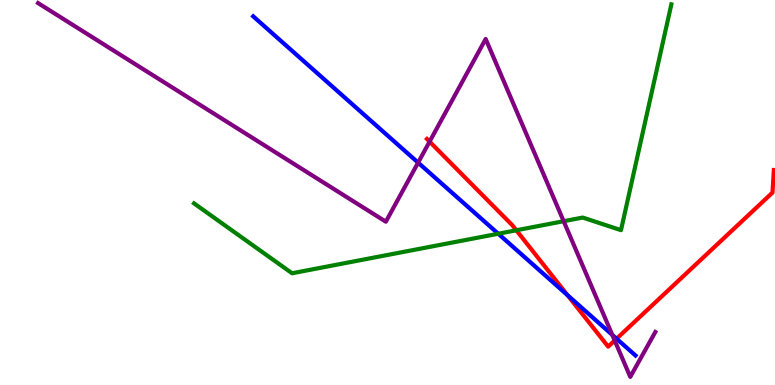[{'lines': ['blue', 'red'], 'intersections': [{'x': 7.32, 'y': 2.33}, {'x': 7.96, 'y': 1.2}]}, {'lines': ['green', 'red'], 'intersections': [{'x': 6.66, 'y': 4.02}]}, {'lines': ['purple', 'red'], 'intersections': [{'x': 5.54, 'y': 6.32}, {'x': 7.93, 'y': 1.16}]}, {'lines': ['blue', 'green'], 'intersections': [{'x': 6.43, 'y': 3.93}]}, {'lines': ['blue', 'purple'], 'intersections': [{'x': 5.4, 'y': 5.78}, {'x': 7.9, 'y': 1.3}]}, {'lines': ['green', 'purple'], 'intersections': [{'x': 7.27, 'y': 4.25}]}]